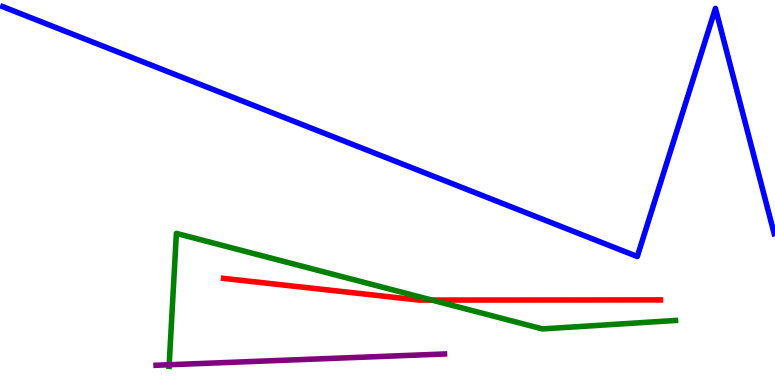[{'lines': ['blue', 'red'], 'intersections': []}, {'lines': ['green', 'red'], 'intersections': [{'x': 5.57, 'y': 2.21}]}, {'lines': ['purple', 'red'], 'intersections': []}, {'lines': ['blue', 'green'], 'intersections': []}, {'lines': ['blue', 'purple'], 'intersections': []}, {'lines': ['green', 'purple'], 'intersections': [{'x': 2.18, 'y': 0.526}]}]